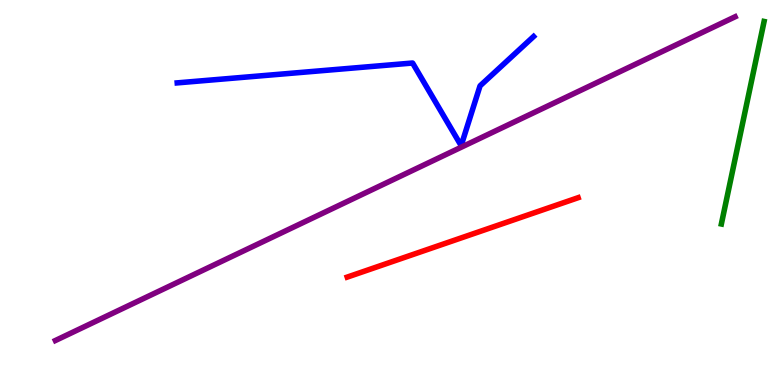[{'lines': ['blue', 'red'], 'intersections': []}, {'lines': ['green', 'red'], 'intersections': []}, {'lines': ['purple', 'red'], 'intersections': []}, {'lines': ['blue', 'green'], 'intersections': []}, {'lines': ['blue', 'purple'], 'intersections': []}, {'lines': ['green', 'purple'], 'intersections': []}]